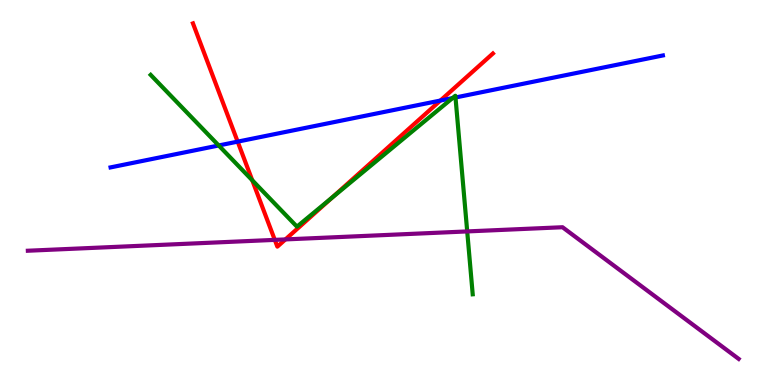[{'lines': ['blue', 'red'], 'intersections': [{'x': 3.07, 'y': 6.32}, {'x': 5.68, 'y': 7.39}]}, {'lines': ['green', 'red'], 'intersections': [{'x': 3.26, 'y': 5.32}, {'x': 4.28, 'y': 4.86}]}, {'lines': ['purple', 'red'], 'intersections': [{'x': 3.55, 'y': 3.77}, {'x': 3.68, 'y': 3.78}]}, {'lines': ['blue', 'green'], 'intersections': [{'x': 2.82, 'y': 6.22}, {'x': 5.84, 'y': 7.45}, {'x': 5.88, 'y': 7.47}]}, {'lines': ['blue', 'purple'], 'intersections': []}, {'lines': ['green', 'purple'], 'intersections': [{'x': 6.03, 'y': 3.99}]}]